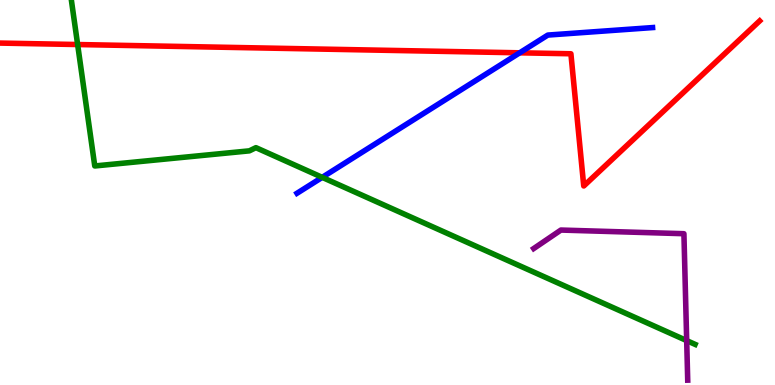[{'lines': ['blue', 'red'], 'intersections': [{'x': 6.71, 'y': 8.63}]}, {'lines': ['green', 'red'], 'intersections': [{'x': 1.0, 'y': 8.84}]}, {'lines': ['purple', 'red'], 'intersections': []}, {'lines': ['blue', 'green'], 'intersections': [{'x': 4.16, 'y': 5.39}]}, {'lines': ['blue', 'purple'], 'intersections': []}, {'lines': ['green', 'purple'], 'intersections': [{'x': 8.86, 'y': 1.15}]}]